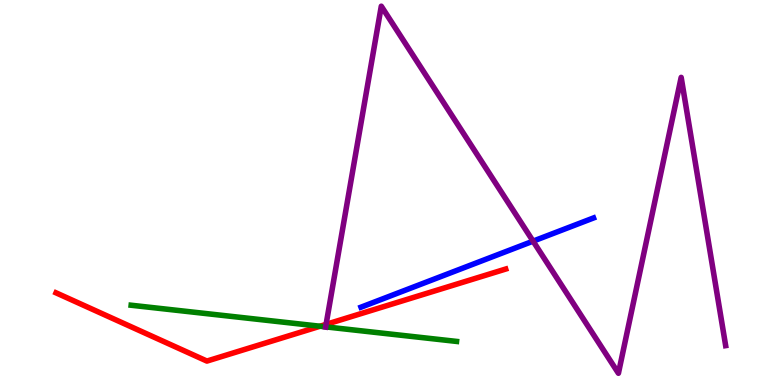[{'lines': ['blue', 'red'], 'intersections': []}, {'lines': ['green', 'red'], 'intersections': [{'x': 4.13, 'y': 1.53}]}, {'lines': ['purple', 'red'], 'intersections': [{'x': 4.21, 'y': 1.57}]}, {'lines': ['blue', 'green'], 'intersections': []}, {'lines': ['blue', 'purple'], 'intersections': [{'x': 6.88, 'y': 3.74}]}, {'lines': ['green', 'purple'], 'intersections': [{'x': 4.2, 'y': 1.51}]}]